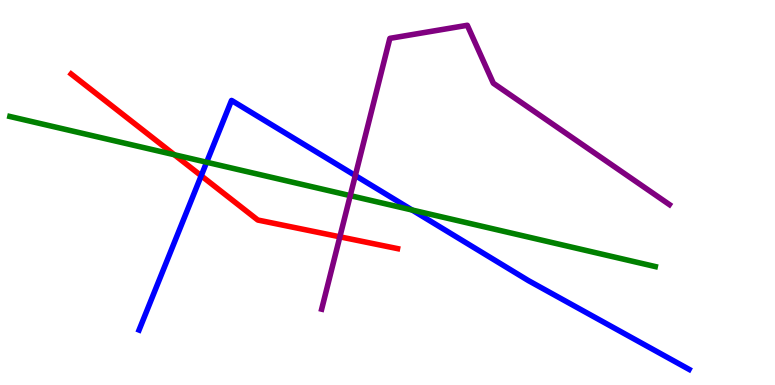[{'lines': ['blue', 'red'], 'intersections': [{'x': 2.6, 'y': 5.44}]}, {'lines': ['green', 'red'], 'intersections': [{'x': 2.25, 'y': 5.98}]}, {'lines': ['purple', 'red'], 'intersections': [{'x': 4.39, 'y': 3.85}]}, {'lines': ['blue', 'green'], 'intersections': [{'x': 2.67, 'y': 5.79}, {'x': 5.32, 'y': 4.55}]}, {'lines': ['blue', 'purple'], 'intersections': [{'x': 4.58, 'y': 5.44}]}, {'lines': ['green', 'purple'], 'intersections': [{'x': 4.52, 'y': 4.92}]}]